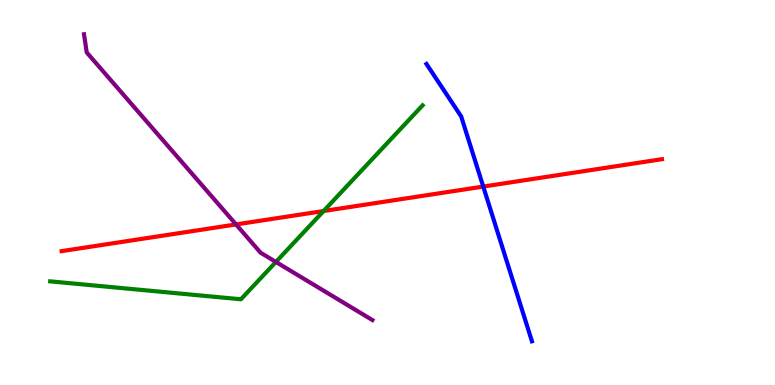[{'lines': ['blue', 'red'], 'intersections': [{'x': 6.24, 'y': 5.15}]}, {'lines': ['green', 'red'], 'intersections': [{'x': 4.18, 'y': 4.52}]}, {'lines': ['purple', 'red'], 'intersections': [{'x': 3.05, 'y': 4.17}]}, {'lines': ['blue', 'green'], 'intersections': []}, {'lines': ['blue', 'purple'], 'intersections': []}, {'lines': ['green', 'purple'], 'intersections': [{'x': 3.56, 'y': 3.2}]}]